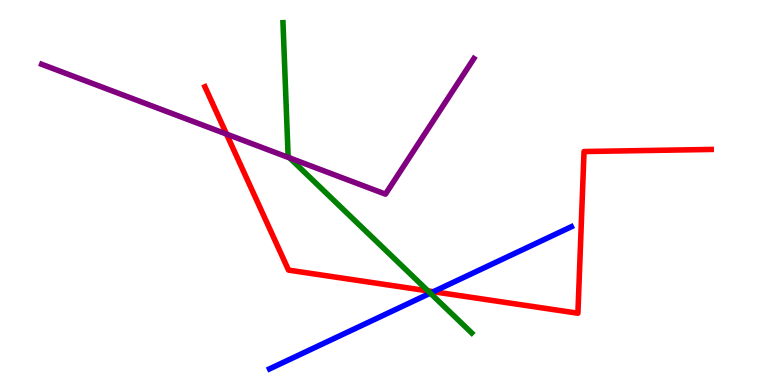[{'lines': ['blue', 'red'], 'intersections': [{'x': 5.59, 'y': 2.42}]}, {'lines': ['green', 'red'], 'intersections': [{'x': 5.52, 'y': 2.44}]}, {'lines': ['purple', 'red'], 'intersections': [{'x': 2.92, 'y': 6.52}]}, {'lines': ['blue', 'green'], 'intersections': [{'x': 5.55, 'y': 2.39}]}, {'lines': ['blue', 'purple'], 'intersections': []}, {'lines': ['green', 'purple'], 'intersections': [{'x': 3.74, 'y': 5.9}]}]